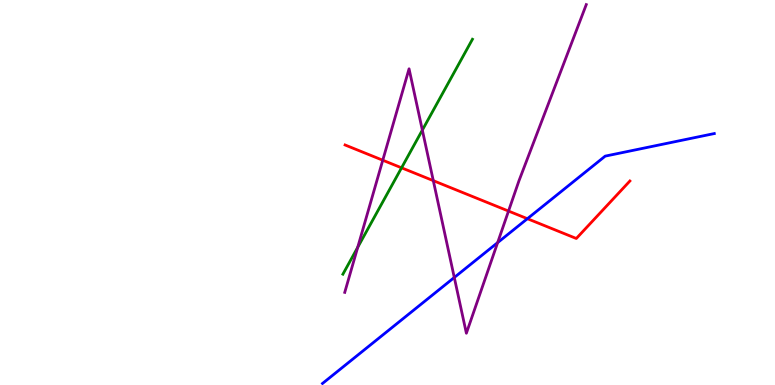[{'lines': ['blue', 'red'], 'intersections': [{'x': 6.81, 'y': 4.32}]}, {'lines': ['green', 'red'], 'intersections': [{'x': 5.18, 'y': 5.64}]}, {'lines': ['purple', 'red'], 'intersections': [{'x': 4.94, 'y': 5.84}, {'x': 5.59, 'y': 5.31}, {'x': 6.56, 'y': 4.52}]}, {'lines': ['blue', 'green'], 'intersections': []}, {'lines': ['blue', 'purple'], 'intersections': [{'x': 5.86, 'y': 2.79}, {'x': 6.42, 'y': 3.7}]}, {'lines': ['green', 'purple'], 'intersections': [{'x': 4.62, 'y': 3.58}, {'x': 5.45, 'y': 6.62}]}]